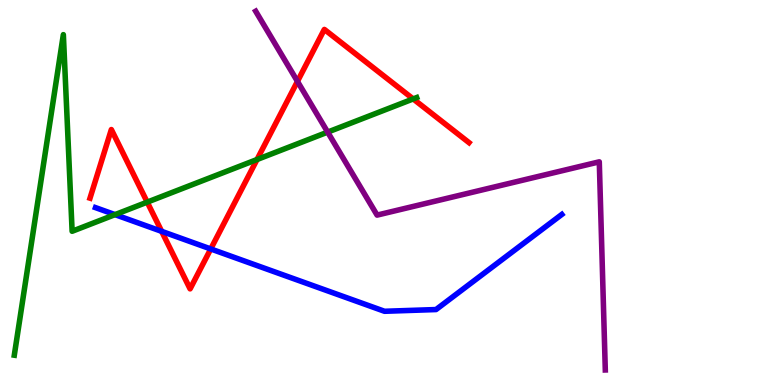[{'lines': ['blue', 'red'], 'intersections': [{'x': 2.09, 'y': 3.99}, {'x': 2.72, 'y': 3.53}]}, {'lines': ['green', 'red'], 'intersections': [{'x': 1.9, 'y': 4.75}, {'x': 3.32, 'y': 5.86}, {'x': 5.33, 'y': 7.43}]}, {'lines': ['purple', 'red'], 'intersections': [{'x': 3.84, 'y': 7.89}]}, {'lines': ['blue', 'green'], 'intersections': [{'x': 1.48, 'y': 4.43}]}, {'lines': ['blue', 'purple'], 'intersections': []}, {'lines': ['green', 'purple'], 'intersections': [{'x': 4.23, 'y': 6.57}]}]